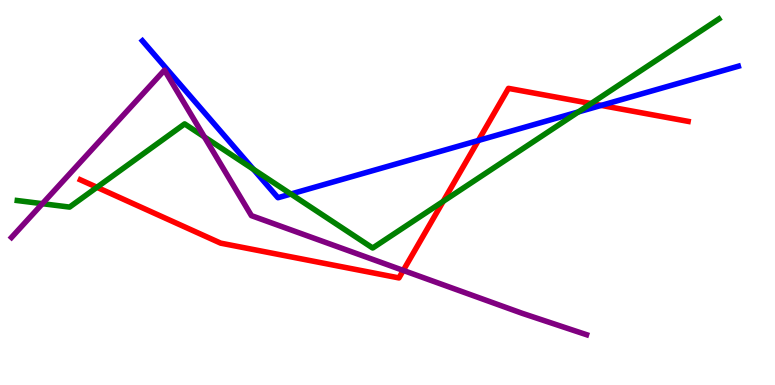[{'lines': ['blue', 'red'], 'intersections': [{'x': 6.17, 'y': 6.35}, {'x': 7.76, 'y': 7.26}]}, {'lines': ['green', 'red'], 'intersections': [{'x': 1.25, 'y': 5.14}, {'x': 5.72, 'y': 4.77}, {'x': 7.63, 'y': 7.31}]}, {'lines': ['purple', 'red'], 'intersections': [{'x': 5.2, 'y': 2.98}]}, {'lines': ['blue', 'green'], 'intersections': [{'x': 3.27, 'y': 5.6}, {'x': 3.75, 'y': 4.96}, {'x': 7.46, 'y': 7.09}]}, {'lines': ['blue', 'purple'], 'intersections': []}, {'lines': ['green', 'purple'], 'intersections': [{'x': 0.547, 'y': 4.71}, {'x': 2.64, 'y': 6.44}]}]